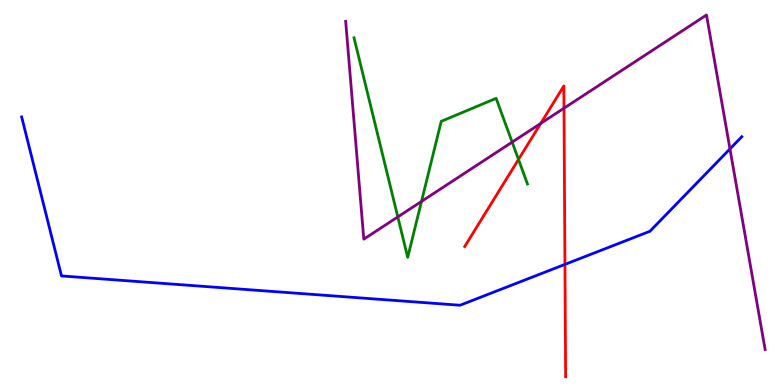[{'lines': ['blue', 'red'], 'intersections': [{'x': 7.29, 'y': 3.13}]}, {'lines': ['green', 'red'], 'intersections': [{'x': 6.69, 'y': 5.86}]}, {'lines': ['purple', 'red'], 'intersections': [{'x': 6.98, 'y': 6.79}, {'x': 7.28, 'y': 7.19}]}, {'lines': ['blue', 'green'], 'intersections': []}, {'lines': ['blue', 'purple'], 'intersections': [{'x': 9.42, 'y': 6.13}]}, {'lines': ['green', 'purple'], 'intersections': [{'x': 5.13, 'y': 4.37}, {'x': 5.44, 'y': 4.77}, {'x': 6.61, 'y': 6.31}]}]